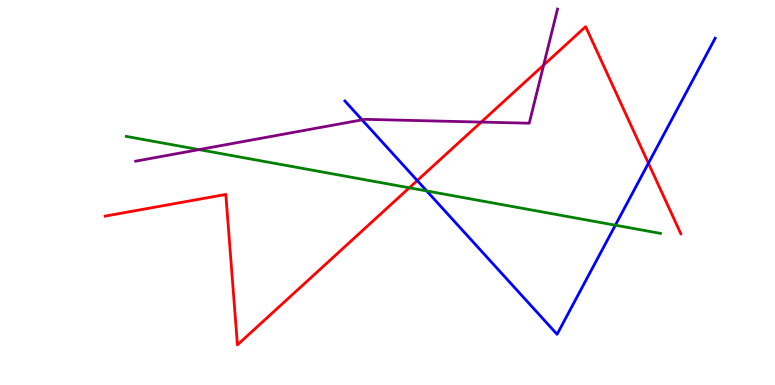[{'lines': ['blue', 'red'], 'intersections': [{'x': 5.38, 'y': 5.31}, {'x': 8.37, 'y': 5.76}]}, {'lines': ['green', 'red'], 'intersections': [{'x': 5.28, 'y': 5.12}]}, {'lines': ['purple', 'red'], 'intersections': [{'x': 6.21, 'y': 6.83}, {'x': 7.01, 'y': 8.31}]}, {'lines': ['blue', 'green'], 'intersections': [{'x': 5.51, 'y': 5.04}, {'x': 7.94, 'y': 4.15}]}, {'lines': ['blue', 'purple'], 'intersections': [{'x': 4.67, 'y': 6.89}]}, {'lines': ['green', 'purple'], 'intersections': [{'x': 2.57, 'y': 6.11}]}]